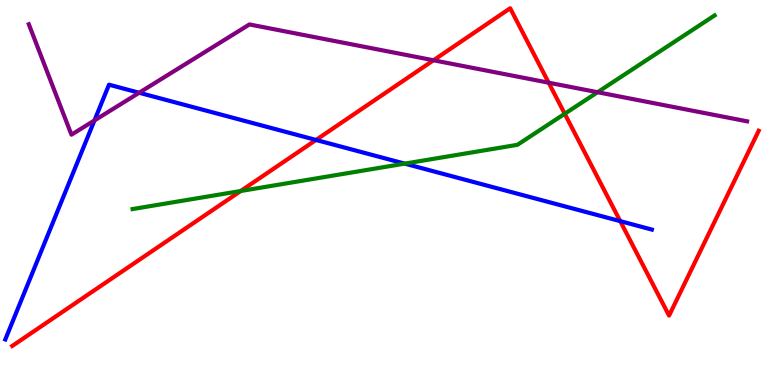[{'lines': ['blue', 'red'], 'intersections': [{'x': 4.08, 'y': 6.36}, {'x': 8.0, 'y': 4.26}]}, {'lines': ['green', 'red'], 'intersections': [{'x': 3.11, 'y': 5.04}, {'x': 7.29, 'y': 7.04}]}, {'lines': ['purple', 'red'], 'intersections': [{'x': 5.59, 'y': 8.43}, {'x': 7.08, 'y': 7.85}]}, {'lines': ['blue', 'green'], 'intersections': [{'x': 5.22, 'y': 5.75}]}, {'lines': ['blue', 'purple'], 'intersections': [{'x': 1.22, 'y': 6.87}, {'x': 1.8, 'y': 7.59}]}, {'lines': ['green', 'purple'], 'intersections': [{'x': 7.71, 'y': 7.6}]}]